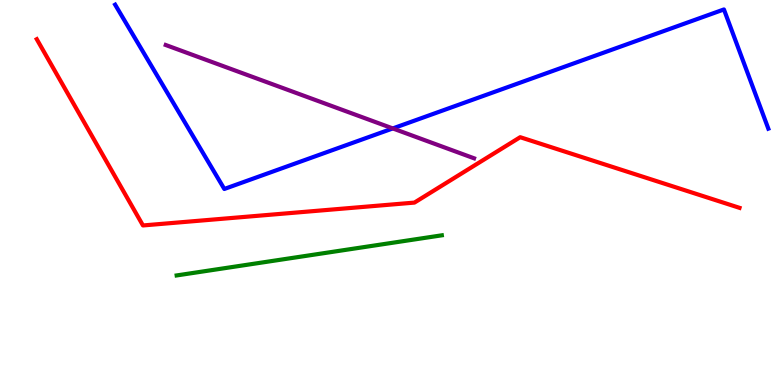[{'lines': ['blue', 'red'], 'intersections': []}, {'lines': ['green', 'red'], 'intersections': []}, {'lines': ['purple', 'red'], 'intersections': []}, {'lines': ['blue', 'green'], 'intersections': []}, {'lines': ['blue', 'purple'], 'intersections': [{'x': 5.07, 'y': 6.66}]}, {'lines': ['green', 'purple'], 'intersections': []}]